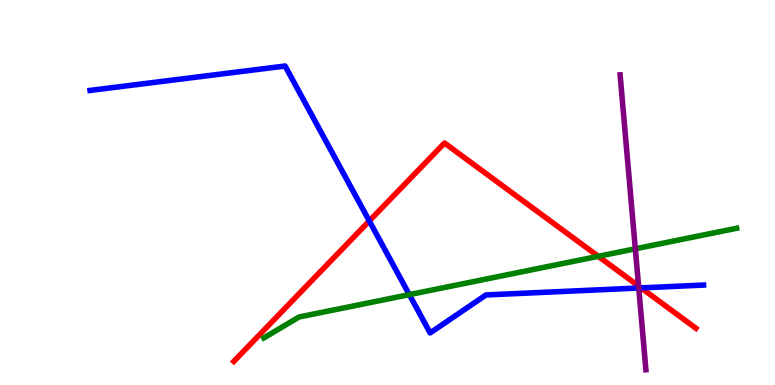[{'lines': ['blue', 'red'], 'intersections': [{'x': 4.77, 'y': 4.26}, {'x': 8.27, 'y': 2.52}]}, {'lines': ['green', 'red'], 'intersections': [{'x': 7.72, 'y': 3.34}]}, {'lines': ['purple', 'red'], 'intersections': [{'x': 8.24, 'y': 2.57}]}, {'lines': ['blue', 'green'], 'intersections': [{'x': 5.28, 'y': 2.35}]}, {'lines': ['blue', 'purple'], 'intersections': [{'x': 8.24, 'y': 2.52}]}, {'lines': ['green', 'purple'], 'intersections': [{'x': 8.2, 'y': 3.54}]}]